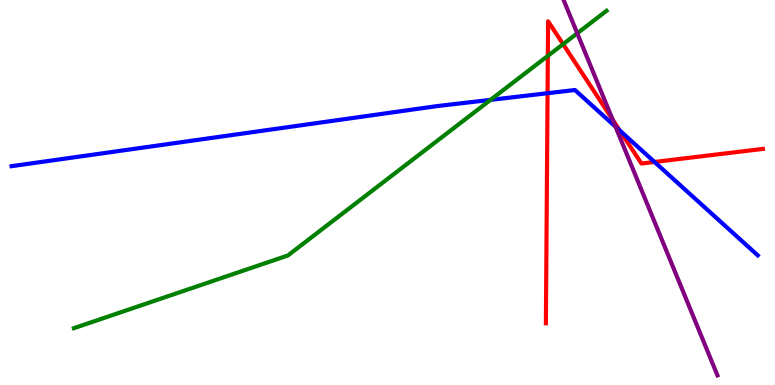[{'lines': ['blue', 'red'], 'intersections': [{'x': 7.07, 'y': 7.58}, {'x': 8.0, 'y': 6.61}, {'x': 8.45, 'y': 5.79}]}, {'lines': ['green', 'red'], 'intersections': [{'x': 7.07, 'y': 8.55}, {'x': 7.27, 'y': 8.85}]}, {'lines': ['purple', 'red'], 'intersections': [{'x': 7.91, 'y': 6.89}]}, {'lines': ['blue', 'green'], 'intersections': [{'x': 6.33, 'y': 7.41}]}, {'lines': ['blue', 'purple'], 'intersections': [{'x': 7.94, 'y': 6.71}]}, {'lines': ['green', 'purple'], 'intersections': [{'x': 7.45, 'y': 9.14}]}]